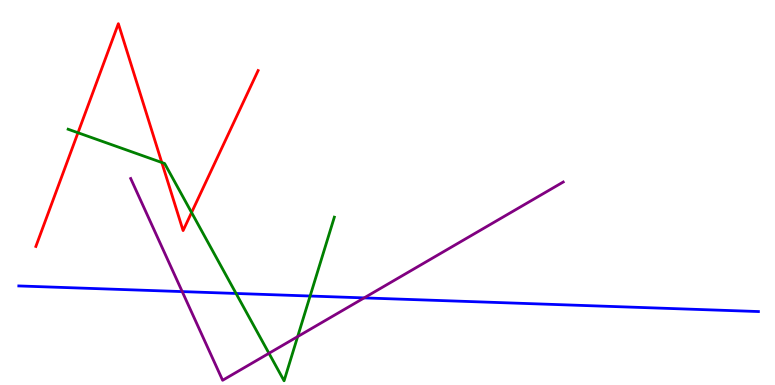[{'lines': ['blue', 'red'], 'intersections': []}, {'lines': ['green', 'red'], 'intersections': [{'x': 1.01, 'y': 6.55}, {'x': 2.09, 'y': 5.78}, {'x': 2.47, 'y': 4.48}]}, {'lines': ['purple', 'red'], 'intersections': []}, {'lines': ['blue', 'green'], 'intersections': [{'x': 3.05, 'y': 2.38}, {'x': 4.0, 'y': 2.31}]}, {'lines': ['blue', 'purple'], 'intersections': [{'x': 2.35, 'y': 2.43}, {'x': 4.7, 'y': 2.26}]}, {'lines': ['green', 'purple'], 'intersections': [{'x': 3.47, 'y': 0.823}, {'x': 3.84, 'y': 1.26}]}]